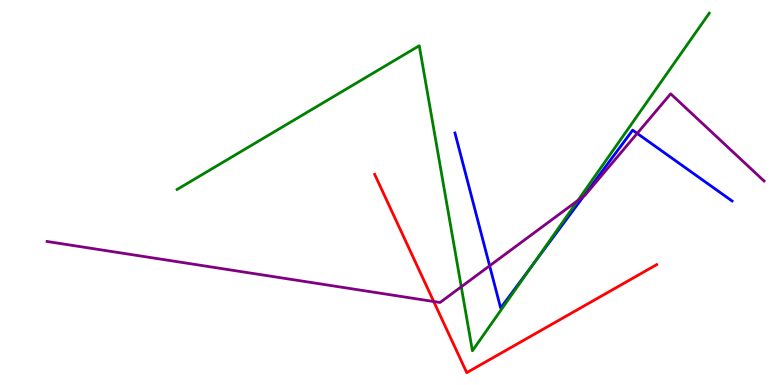[{'lines': ['blue', 'red'], 'intersections': []}, {'lines': ['green', 'red'], 'intersections': []}, {'lines': ['purple', 'red'], 'intersections': [{'x': 5.6, 'y': 2.17}]}, {'lines': ['blue', 'green'], 'intersections': [{'x': 6.88, 'y': 3.14}]}, {'lines': ['blue', 'purple'], 'intersections': [{'x': 6.32, 'y': 3.1}, {'x': 7.53, 'y': 4.9}, {'x': 8.22, 'y': 6.53}]}, {'lines': ['green', 'purple'], 'intersections': [{'x': 5.95, 'y': 2.55}, {'x': 7.46, 'y': 4.79}]}]